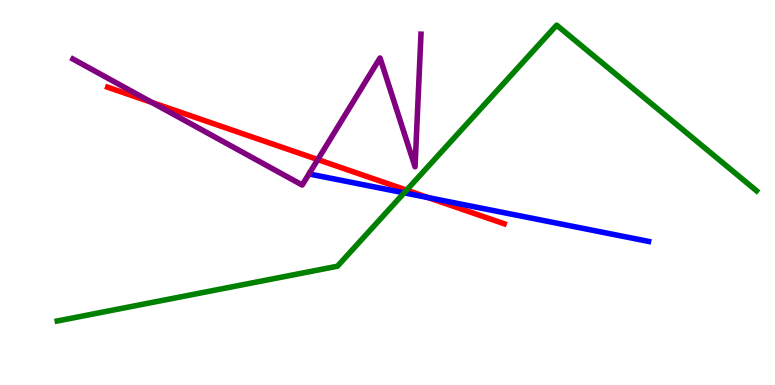[{'lines': ['blue', 'red'], 'intersections': [{'x': 5.53, 'y': 4.87}]}, {'lines': ['green', 'red'], 'intersections': [{'x': 5.25, 'y': 5.06}]}, {'lines': ['purple', 'red'], 'intersections': [{'x': 1.96, 'y': 7.34}, {'x': 4.1, 'y': 5.86}]}, {'lines': ['blue', 'green'], 'intersections': [{'x': 5.21, 'y': 4.99}]}, {'lines': ['blue', 'purple'], 'intersections': []}, {'lines': ['green', 'purple'], 'intersections': []}]